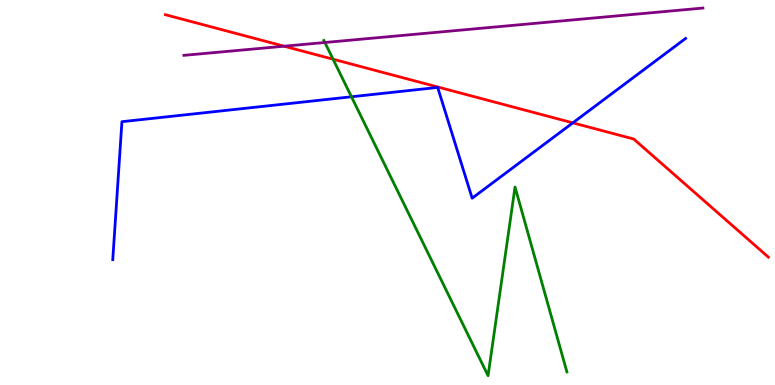[{'lines': ['blue', 'red'], 'intersections': [{'x': 7.39, 'y': 6.81}]}, {'lines': ['green', 'red'], 'intersections': [{'x': 4.3, 'y': 8.46}]}, {'lines': ['purple', 'red'], 'intersections': [{'x': 3.67, 'y': 8.8}]}, {'lines': ['blue', 'green'], 'intersections': [{'x': 4.54, 'y': 7.49}]}, {'lines': ['blue', 'purple'], 'intersections': []}, {'lines': ['green', 'purple'], 'intersections': [{'x': 4.19, 'y': 8.9}]}]